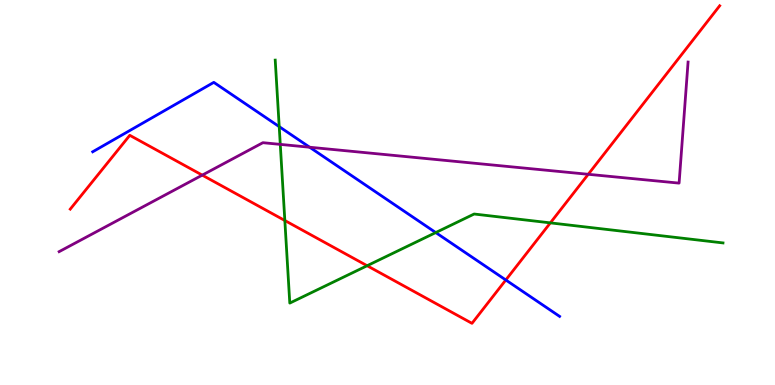[{'lines': ['blue', 'red'], 'intersections': [{'x': 6.53, 'y': 2.73}]}, {'lines': ['green', 'red'], 'intersections': [{'x': 3.68, 'y': 4.27}, {'x': 4.74, 'y': 3.1}, {'x': 7.1, 'y': 4.21}]}, {'lines': ['purple', 'red'], 'intersections': [{'x': 2.61, 'y': 5.45}, {'x': 7.59, 'y': 5.47}]}, {'lines': ['blue', 'green'], 'intersections': [{'x': 3.6, 'y': 6.71}, {'x': 5.62, 'y': 3.96}]}, {'lines': ['blue', 'purple'], 'intersections': [{'x': 4.0, 'y': 6.18}]}, {'lines': ['green', 'purple'], 'intersections': [{'x': 3.62, 'y': 6.25}]}]